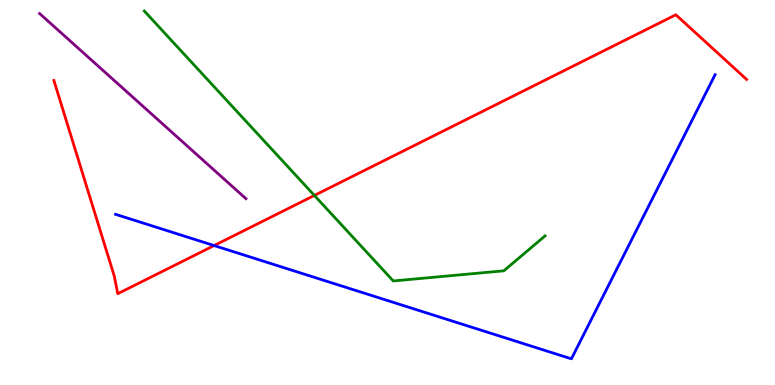[{'lines': ['blue', 'red'], 'intersections': [{'x': 2.76, 'y': 3.62}]}, {'lines': ['green', 'red'], 'intersections': [{'x': 4.06, 'y': 4.92}]}, {'lines': ['purple', 'red'], 'intersections': []}, {'lines': ['blue', 'green'], 'intersections': []}, {'lines': ['blue', 'purple'], 'intersections': []}, {'lines': ['green', 'purple'], 'intersections': []}]